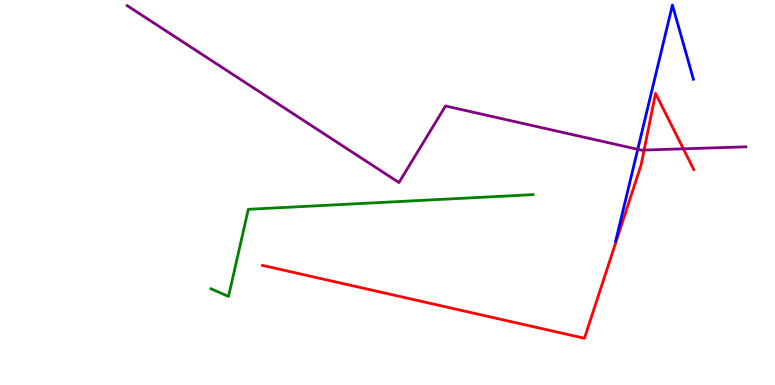[{'lines': ['blue', 'red'], 'intersections': []}, {'lines': ['green', 'red'], 'intersections': []}, {'lines': ['purple', 'red'], 'intersections': [{'x': 8.31, 'y': 6.1}, {'x': 8.82, 'y': 6.13}]}, {'lines': ['blue', 'green'], 'intersections': []}, {'lines': ['blue', 'purple'], 'intersections': [{'x': 8.23, 'y': 6.12}]}, {'lines': ['green', 'purple'], 'intersections': []}]